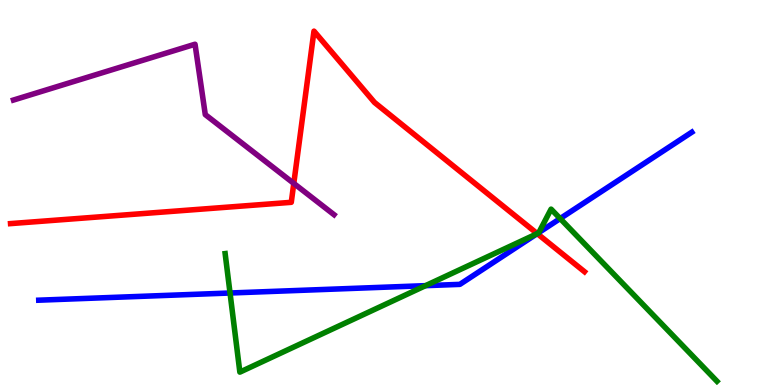[{'lines': ['blue', 'red'], 'intersections': [{'x': 6.93, 'y': 3.93}]}, {'lines': ['green', 'red'], 'intersections': [{'x': 6.93, 'y': 3.93}]}, {'lines': ['purple', 'red'], 'intersections': [{'x': 3.79, 'y': 5.24}]}, {'lines': ['blue', 'green'], 'intersections': [{'x': 2.97, 'y': 2.39}, {'x': 5.49, 'y': 2.58}, {'x': 6.93, 'y': 3.93}, {'x': 6.95, 'y': 3.96}, {'x': 7.23, 'y': 4.32}]}, {'lines': ['blue', 'purple'], 'intersections': []}, {'lines': ['green', 'purple'], 'intersections': []}]